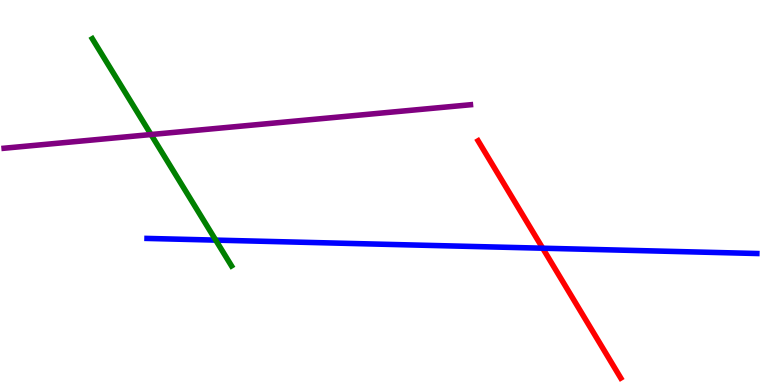[{'lines': ['blue', 'red'], 'intersections': [{'x': 7.0, 'y': 3.55}]}, {'lines': ['green', 'red'], 'intersections': []}, {'lines': ['purple', 'red'], 'intersections': []}, {'lines': ['blue', 'green'], 'intersections': [{'x': 2.78, 'y': 3.76}]}, {'lines': ['blue', 'purple'], 'intersections': []}, {'lines': ['green', 'purple'], 'intersections': [{'x': 1.95, 'y': 6.51}]}]